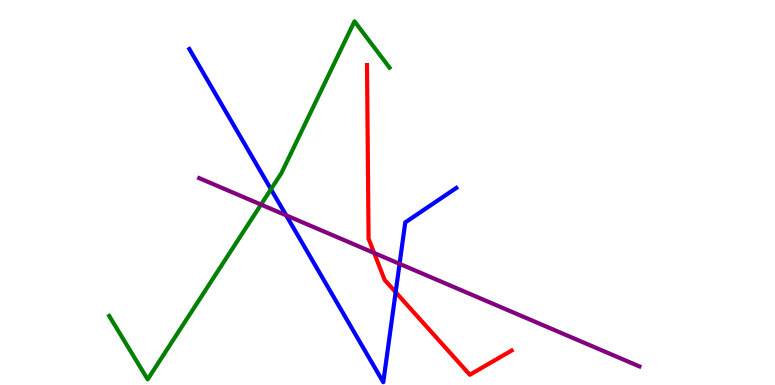[{'lines': ['blue', 'red'], 'intersections': [{'x': 5.11, 'y': 2.41}]}, {'lines': ['green', 'red'], 'intersections': []}, {'lines': ['purple', 'red'], 'intersections': [{'x': 4.83, 'y': 3.43}]}, {'lines': ['blue', 'green'], 'intersections': [{'x': 3.5, 'y': 5.08}]}, {'lines': ['blue', 'purple'], 'intersections': [{'x': 3.69, 'y': 4.41}, {'x': 5.16, 'y': 3.15}]}, {'lines': ['green', 'purple'], 'intersections': [{'x': 3.37, 'y': 4.69}]}]